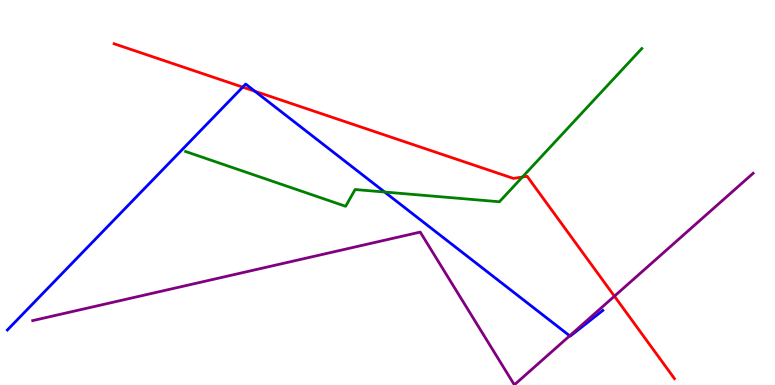[{'lines': ['blue', 'red'], 'intersections': [{'x': 3.13, 'y': 7.74}, {'x': 3.29, 'y': 7.63}]}, {'lines': ['green', 'red'], 'intersections': [{'x': 6.74, 'y': 5.4}]}, {'lines': ['purple', 'red'], 'intersections': [{'x': 7.93, 'y': 2.31}]}, {'lines': ['blue', 'green'], 'intersections': [{'x': 4.96, 'y': 5.01}]}, {'lines': ['blue', 'purple'], 'intersections': [{'x': 7.35, 'y': 1.28}]}, {'lines': ['green', 'purple'], 'intersections': []}]